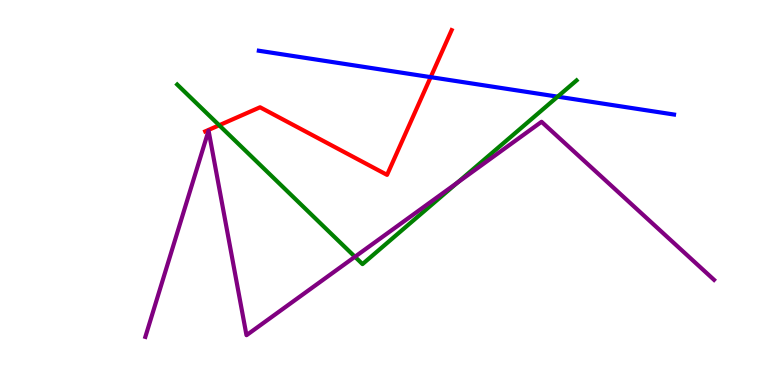[{'lines': ['blue', 'red'], 'intersections': [{'x': 5.56, 'y': 8.0}]}, {'lines': ['green', 'red'], 'intersections': [{'x': 2.83, 'y': 6.75}]}, {'lines': ['purple', 'red'], 'intersections': []}, {'lines': ['blue', 'green'], 'intersections': [{'x': 7.2, 'y': 7.49}]}, {'lines': ['blue', 'purple'], 'intersections': []}, {'lines': ['green', 'purple'], 'intersections': [{'x': 4.58, 'y': 3.33}, {'x': 5.9, 'y': 5.26}]}]